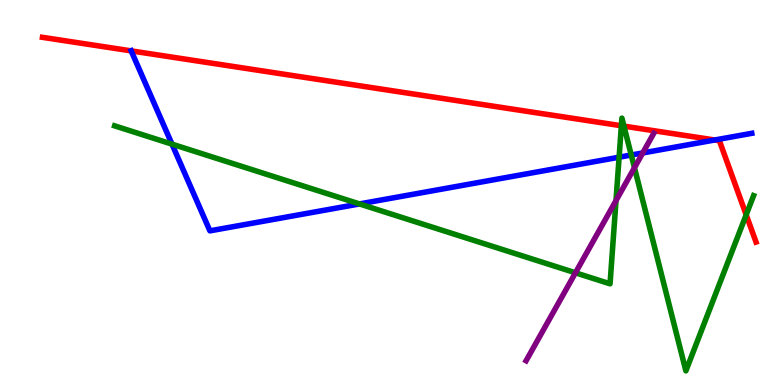[{'lines': ['blue', 'red'], 'intersections': [{'x': 1.69, 'y': 8.68}, {'x': 9.22, 'y': 6.36}]}, {'lines': ['green', 'red'], 'intersections': [{'x': 8.02, 'y': 6.73}, {'x': 8.05, 'y': 6.72}, {'x': 9.63, 'y': 4.42}]}, {'lines': ['purple', 'red'], 'intersections': []}, {'lines': ['blue', 'green'], 'intersections': [{'x': 2.22, 'y': 6.26}, {'x': 4.64, 'y': 4.7}, {'x': 7.99, 'y': 5.92}, {'x': 8.15, 'y': 5.97}]}, {'lines': ['blue', 'purple'], 'intersections': [{'x': 8.29, 'y': 6.03}]}, {'lines': ['green', 'purple'], 'intersections': [{'x': 7.43, 'y': 2.91}, {'x': 7.95, 'y': 4.79}, {'x': 8.19, 'y': 5.64}]}]